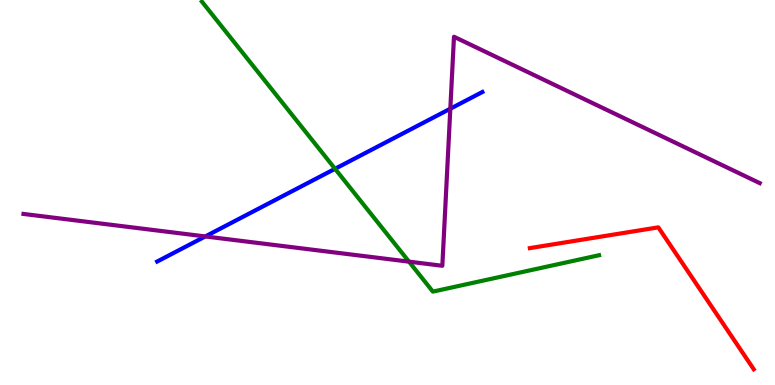[{'lines': ['blue', 'red'], 'intersections': []}, {'lines': ['green', 'red'], 'intersections': []}, {'lines': ['purple', 'red'], 'intersections': []}, {'lines': ['blue', 'green'], 'intersections': [{'x': 4.32, 'y': 5.62}]}, {'lines': ['blue', 'purple'], 'intersections': [{'x': 2.65, 'y': 3.86}, {'x': 5.81, 'y': 7.18}]}, {'lines': ['green', 'purple'], 'intersections': [{'x': 5.28, 'y': 3.2}]}]